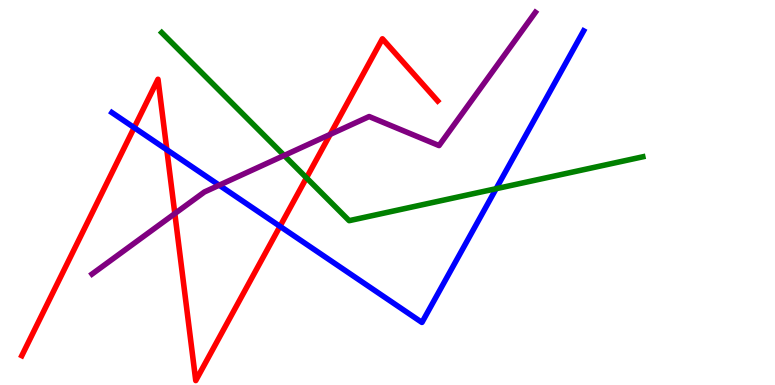[{'lines': ['blue', 'red'], 'intersections': [{'x': 1.73, 'y': 6.68}, {'x': 2.15, 'y': 6.11}, {'x': 3.61, 'y': 4.12}]}, {'lines': ['green', 'red'], 'intersections': [{'x': 3.95, 'y': 5.38}]}, {'lines': ['purple', 'red'], 'intersections': [{'x': 2.26, 'y': 4.45}, {'x': 4.26, 'y': 6.51}]}, {'lines': ['blue', 'green'], 'intersections': [{'x': 6.4, 'y': 5.1}]}, {'lines': ['blue', 'purple'], 'intersections': [{'x': 2.83, 'y': 5.19}]}, {'lines': ['green', 'purple'], 'intersections': [{'x': 3.67, 'y': 5.96}]}]